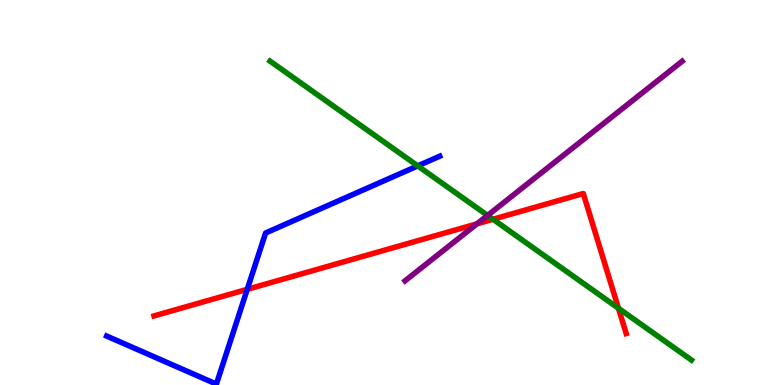[{'lines': ['blue', 'red'], 'intersections': [{'x': 3.19, 'y': 2.48}]}, {'lines': ['green', 'red'], 'intersections': [{'x': 6.36, 'y': 4.3}, {'x': 7.98, 'y': 1.99}]}, {'lines': ['purple', 'red'], 'intersections': [{'x': 6.15, 'y': 4.19}]}, {'lines': ['blue', 'green'], 'intersections': [{'x': 5.39, 'y': 5.69}]}, {'lines': ['blue', 'purple'], 'intersections': []}, {'lines': ['green', 'purple'], 'intersections': [{'x': 6.29, 'y': 4.4}]}]